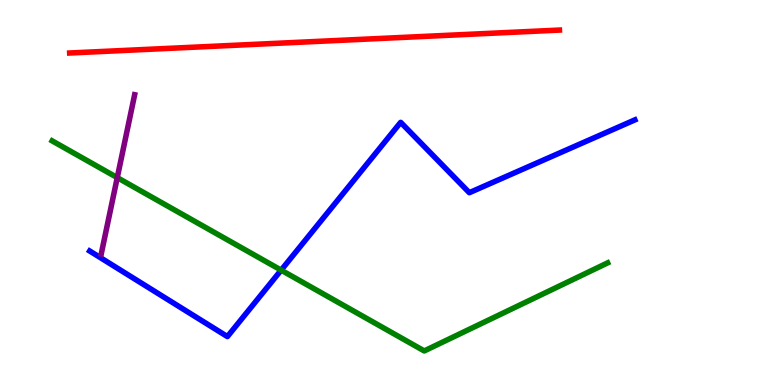[{'lines': ['blue', 'red'], 'intersections': []}, {'lines': ['green', 'red'], 'intersections': []}, {'lines': ['purple', 'red'], 'intersections': []}, {'lines': ['blue', 'green'], 'intersections': [{'x': 3.63, 'y': 2.98}]}, {'lines': ['blue', 'purple'], 'intersections': []}, {'lines': ['green', 'purple'], 'intersections': [{'x': 1.51, 'y': 5.39}]}]